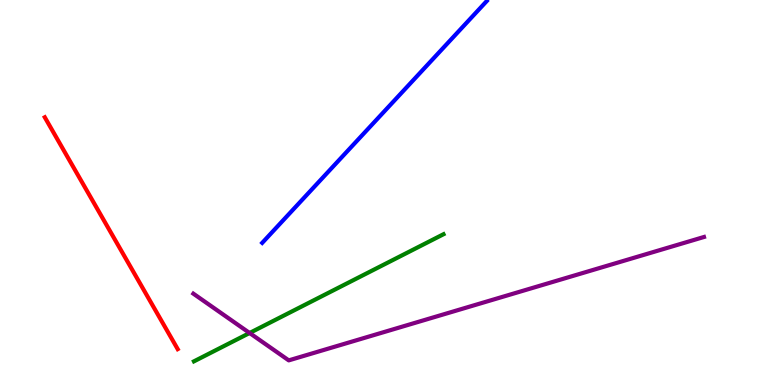[{'lines': ['blue', 'red'], 'intersections': []}, {'lines': ['green', 'red'], 'intersections': []}, {'lines': ['purple', 'red'], 'intersections': []}, {'lines': ['blue', 'green'], 'intersections': []}, {'lines': ['blue', 'purple'], 'intersections': []}, {'lines': ['green', 'purple'], 'intersections': [{'x': 3.22, 'y': 1.35}]}]